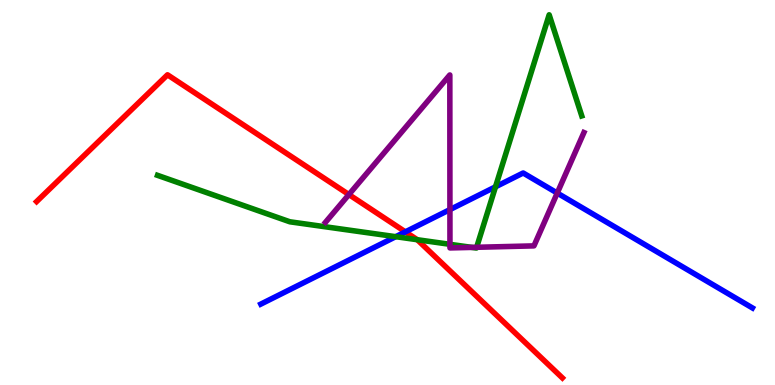[{'lines': ['blue', 'red'], 'intersections': [{'x': 5.23, 'y': 3.98}]}, {'lines': ['green', 'red'], 'intersections': [{'x': 5.38, 'y': 3.77}]}, {'lines': ['purple', 'red'], 'intersections': [{'x': 4.5, 'y': 4.95}]}, {'lines': ['blue', 'green'], 'intersections': [{'x': 5.11, 'y': 3.85}, {'x': 6.39, 'y': 5.15}]}, {'lines': ['blue', 'purple'], 'intersections': [{'x': 5.81, 'y': 4.56}, {'x': 7.19, 'y': 4.99}]}, {'lines': ['green', 'purple'], 'intersections': [{'x': 5.81, 'y': 3.65}, {'x': 6.09, 'y': 3.57}, {'x': 6.15, 'y': 3.58}]}]